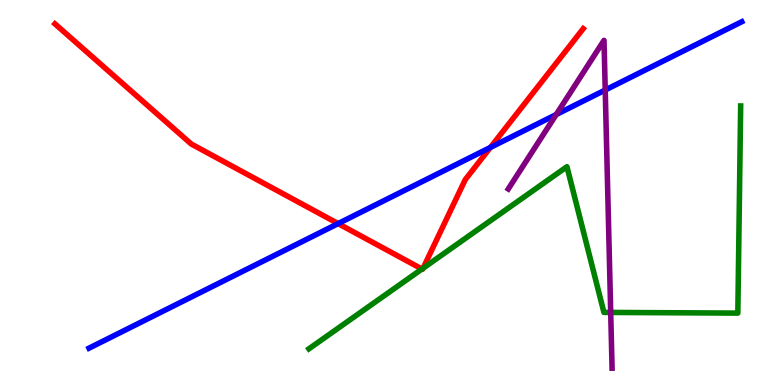[{'lines': ['blue', 'red'], 'intersections': [{'x': 4.36, 'y': 4.19}, {'x': 6.33, 'y': 6.17}]}, {'lines': ['green', 'red'], 'intersections': [{'x': 5.44, 'y': 3.01}, {'x': 5.46, 'y': 3.03}]}, {'lines': ['purple', 'red'], 'intersections': []}, {'lines': ['blue', 'green'], 'intersections': []}, {'lines': ['blue', 'purple'], 'intersections': [{'x': 7.18, 'y': 7.03}, {'x': 7.81, 'y': 7.66}]}, {'lines': ['green', 'purple'], 'intersections': [{'x': 7.88, 'y': 1.88}]}]